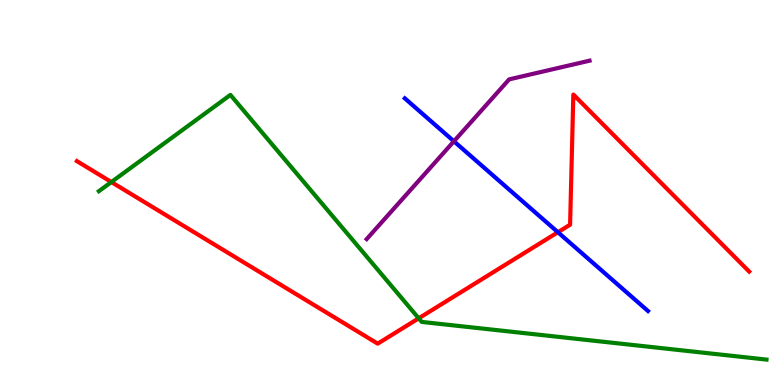[{'lines': ['blue', 'red'], 'intersections': [{'x': 7.2, 'y': 3.97}]}, {'lines': ['green', 'red'], 'intersections': [{'x': 1.44, 'y': 5.27}, {'x': 5.4, 'y': 1.73}]}, {'lines': ['purple', 'red'], 'intersections': []}, {'lines': ['blue', 'green'], 'intersections': []}, {'lines': ['blue', 'purple'], 'intersections': [{'x': 5.86, 'y': 6.33}]}, {'lines': ['green', 'purple'], 'intersections': []}]